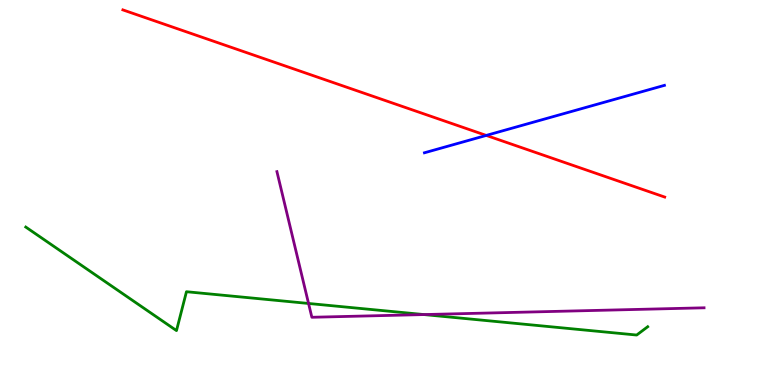[{'lines': ['blue', 'red'], 'intersections': [{'x': 6.27, 'y': 6.48}]}, {'lines': ['green', 'red'], 'intersections': []}, {'lines': ['purple', 'red'], 'intersections': []}, {'lines': ['blue', 'green'], 'intersections': []}, {'lines': ['blue', 'purple'], 'intersections': []}, {'lines': ['green', 'purple'], 'intersections': [{'x': 3.98, 'y': 2.12}, {'x': 5.47, 'y': 1.83}]}]